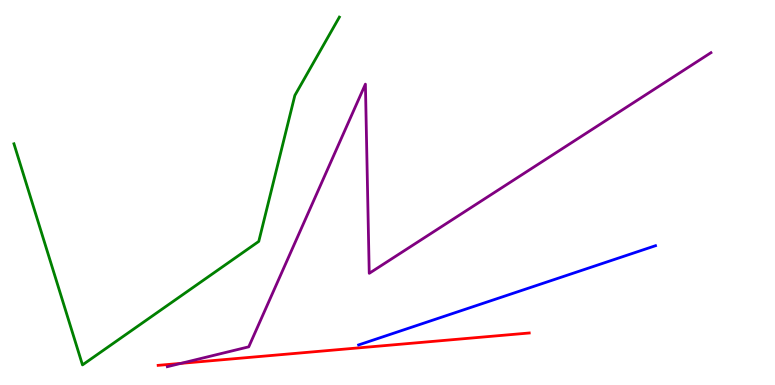[{'lines': ['blue', 'red'], 'intersections': []}, {'lines': ['green', 'red'], 'intersections': []}, {'lines': ['purple', 'red'], 'intersections': [{'x': 2.33, 'y': 0.562}]}, {'lines': ['blue', 'green'], 'intersections': []}, {'lines': ['blue', 'purple'], 'intersections': []}, {'lines': ['green', 'purple'], 'intersections': []}]